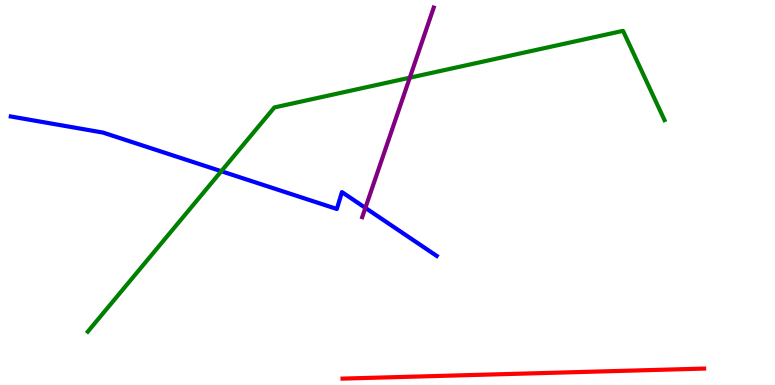[{'lines': ['blue', 'red'], 'intersections': []}, {'lines': ['green', 'red'], 'intersections': []}, {'lines': ['purple', 'red'], 'intersections': []}, {'lines': ['blue', 'green'], 'intersections': [{'x': 2.86, 'y': 5.55}]}, {'lines': ['blue', 'purple'], 'intersections': [{'x': 4.71, 'y': 4.6}]}, {'lines': ['green', 'purple'], 'intersections': [{'x': 5.29, 'y': 7.98}]}]